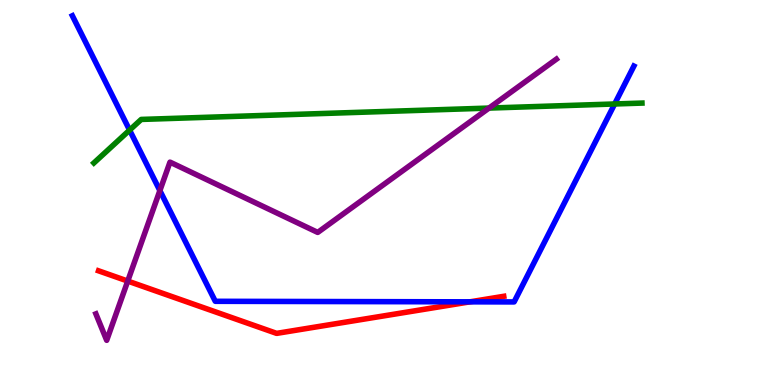[{'lines': ['blue', 'red'], 'intersections': [{'x': 6.06, 'y': 2.16}]}, {'lines': ['green', 'red'], 'intersections': []}, {'lines': ['purple', 'red'], 'intersections': [{'x': 1.65, 'y': 2.7}]}, {'lines': ['blue', 'green'], 'intersections': [{'x': 1.67, 'y': 6.62}, {'x': 7.93, 'y': 7.3}]}, {'lines': ['blue', 'purple'], 'intersections': [{'x': 2.06, 'y': 5.05}]}, {'lines': ['green', 'purple'], 'intersections': [{'x': 6.31, 'y': 7.19}]}]